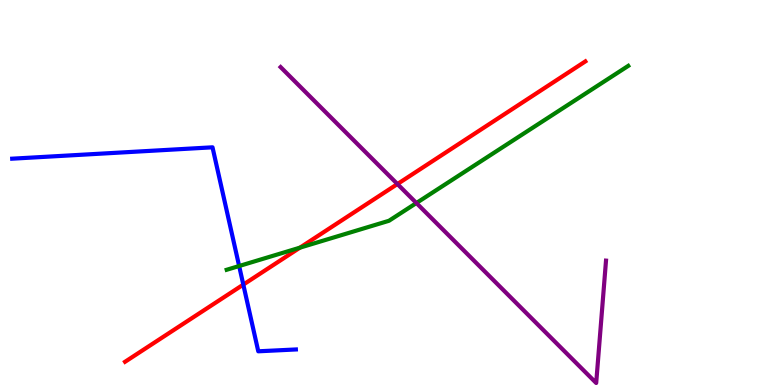[{'lines': ['blue', 'red'], 'intersections': [{'x': 3.14, 'y': 2.61}]}, {'lines': ['green', 'red'], 'intersections': [{'x': 3.87, 'y': 3.57}]}, {'lines': ['purple', 'red'], 'intersections': [{'x': 5.13, 'y': 5.22}]}, {'lines': ['blue', 'green'], 'intersections': [{'x': 3.09, 'y': 3.09}]}, {'lines': ['blue', 'purple'], 'intersections': []}, {'lines': ['green', 'purple'], 'intersections': [{'x': 5.37, 'y': 4.73}]}]